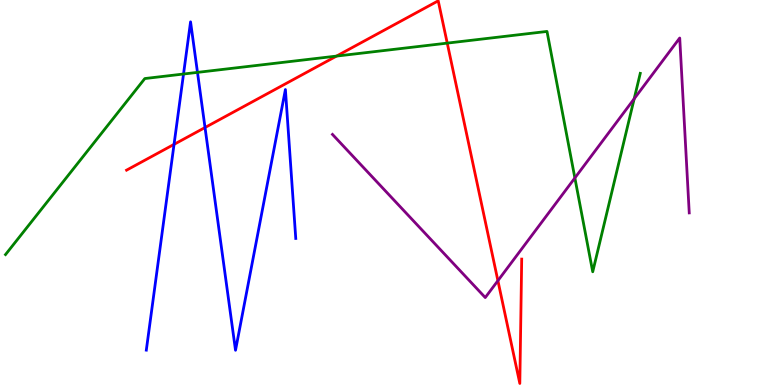[{'lines': ['blue', 'red'], 'intersections': [{'x': 2.25, 'y': 6.25}, {'x': 2.65, 'y': 6.69}]}, {'lines': ['green', 'red'], 'intersections': [{'x': 4.34, 'y': 8.54}, {'x': 5.77, 'y': 8.88}]}, {'lines': ['purple', 'red'], 'intersections': [{'x': 6.42, 'y': 2.71}]}, {'lines': ['blue', 'green'], 'intersections': [{'x': 2.37, 'y': 8.08}, {'x': 2.55, 'y': 8.12}]}, {'lines': ['blue', 'purple'], 'intersections': []}, {'lines': ['green', 'purple'], 'intersections': [{'x': 7.42, 'y': 5.38}, {'x': 8.18, 'y': 7.43}]}]